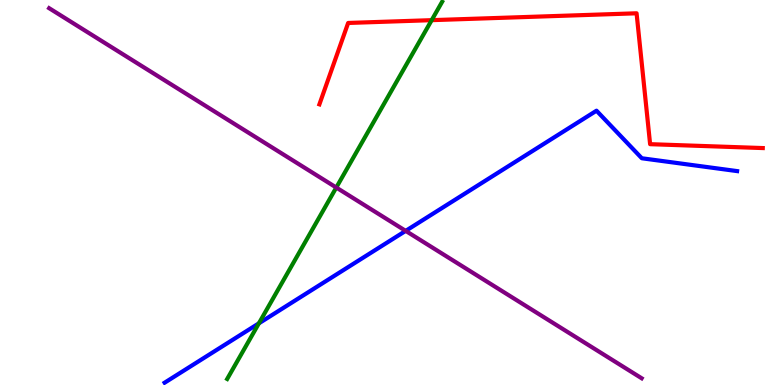[{'lines': ['blue', 'red'], 'intersections': []}, {'lines': ['green', 'red'], 'intersections': [{'x': 5.57, 'y': 9.48}]}, {'lines': ['purple', 'red'], 'intersections': []}, {'lines': ['blue', 'green'], 'intersections': [{'x': 3.34, 'y': 1.6}]}, {'lines': ['blue', 'purple'], 'intersections': [{'x': 5.23, 'y': 4.0}]}, {'lines': ['green', 'purple'], 'intersections': [{'x': 4.34, 'y': 5.13}]}]